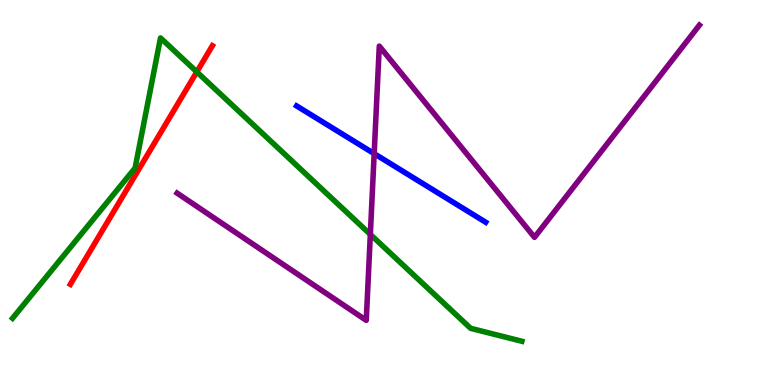[{'lines': ['blue', 'red'], 'intersections': []}, {'lines': ['green', 'red'], 'intersections': [{'x': 2.54, 'y': 8.13}]}, {'lines': ['purple', 'red'], 'intersections': []}, {'lines': ['blue', 'green'], 'intersections': []}, {'lines': ['blue', 'purple'], 'intersections': [{'x': 4.83, 'y': 6.01}]}, {'lines': ['green', 'purple'], 'intersections': [{'x': 4.78, 'y': 3.91}]}]